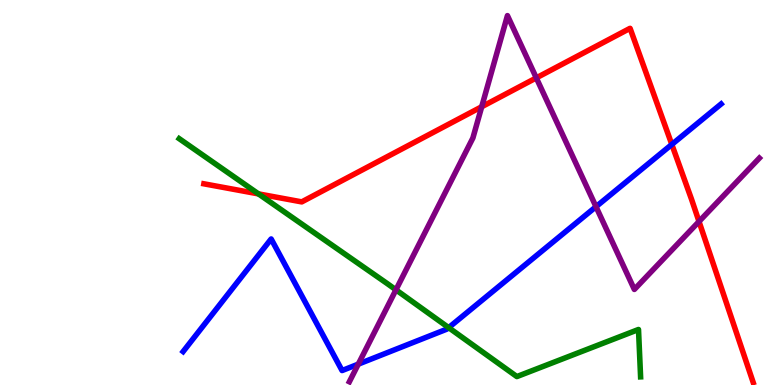[{'lines': ['blue', 'red'], 'intersections': [{'x': 8.67, 'y': 6.25}]}, {'lines': ['green', 'red'], 'intersections': [{'x': 3.34, 'y': 4.96}]}, {'lines': ['purple', 'red'], 'intersections': [{'x': 6.22, 'y': 7.23}, {'x': 6.92, 'y': 7.98}, {'x': 9.02, 'y': 4.25}]}, {'lines': ['blue', 'green'], 'intersections': [{'x': 5.79, 'y': 1.49}]}, {'lines': ['blue', 'purple'], 'intersections': [{'x': 4.62, 'y': 0.542}, {'x': 7.69, 'y': 4.63}]}, {'lines': ['green', 'purple'], 'intersections': [{'x': 5.11, 'y': 2.47}]}]